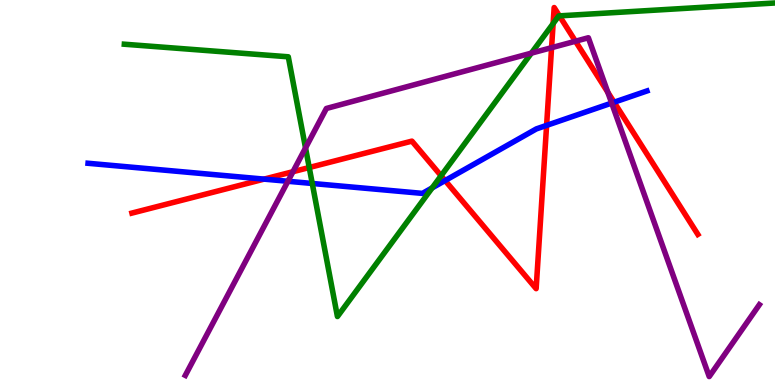[{'lines': ['blue', 'red'], 'intersections': [{'x': 3.41, 'y': 5.35}, {'x': 5.74, 'y': 5.31}, {'x': 7.05, 'y': 6.74}, {'x': 7.92, 'y': 7.34}]}, {'lines': ['green', 'red'], 'intersections': [{'x': 3.99, 'y': 5.65}, {'x': 5.69, 'y': 5.43}, {'x': 7.14, 'y': 9.39}, {'x': 7.22, 'y': 9.59}]}, {'lines': ['purple', 'red'], 'intersections': [{'x': 3.78, 'y': 5.54}, {'x': 7.12, 'y': 8.76}, {'x': 7.43, 'y': 8.93}, {'x': 7.84, 'y': 7.6}]}, {'lines': ['blue', 'green'], 'intersections': [{'x': 4.03, 'y': 5.23}, {'x': 5.58, 'y': 5.12}]}, {'lines': ['blue', 'purple'], 'intersections': [{'x': 3.71, 'y': 5.29}, {'x': 7.89, 'y': 7.32}]}, {'lines': ['green', 'purple'], 'intersections': [{'x': 3.94, 'y': 6.16}, {'x': 6.86, 'y': 8.62}]}]